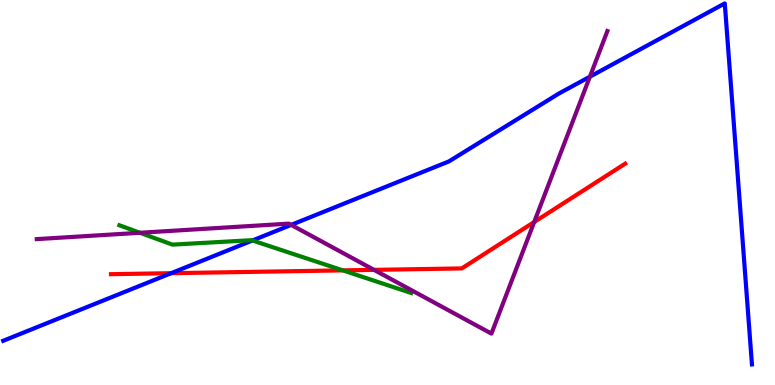[{'lines': ['blue', 'red'], 'intersections': [{'x': 2.21, 'y': 2.9}]}, {'lines': ['green', 'red'], 'intersections': [{'x': 4.42, 'y': 2.98}]}, {'lines': ['purple', 'red'], 'intersections': [{'x': 4.83, 'y': 2.99}, {'x': 6.89, 'y': 4.23}]}, {'lines': ['blue', 'green'], 'intersections': [{'x': 3.26, 'y': 3.75}]}, {'lines': ['blue', 'purple'], 'intersections': [{'x': 3.76, 'y': 4.16}, {'x': 7.61, 'y': 8.01}]}, {'lines': ['green', 'purple'], 'intersections': [{'x': 1.81, 'y': 3.95}]}]